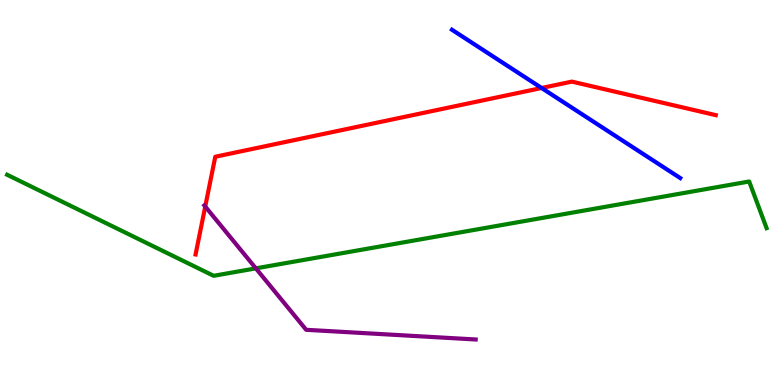[{'lines': ['blue', 'red'], 'intersections': [{'x': 6.99, 'y': 7.71}]}, {'lines': ['green', 'red'], 'intersections': []}, {'lines': ['purple', 'red'], 'intersections': [{'x': 2.65, 'y': 4.64}]}, {'lines': ['blue', 'green'], 'intersections': []}, {'lines': ['blue', 'purple'], 'intersections': []}, {'lines': ['green', 'purple'], 'intersections': [{'x': 3.3, 'y': 3.03}]}]